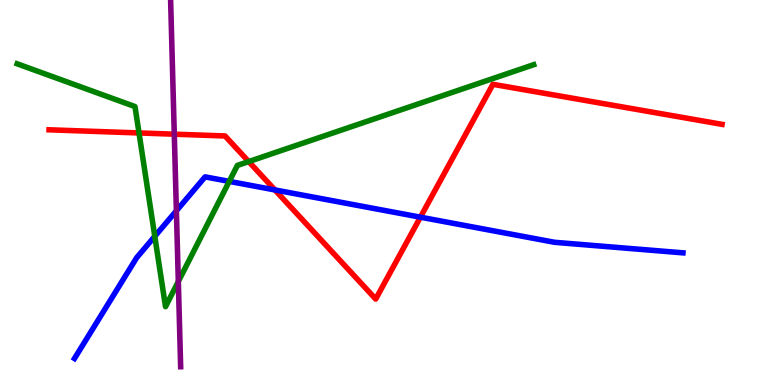[{'lines': ['blue', 'red'], 'intersections': [{'x': 3.55, 'y': 5.07}, {'x': 5.42, 'y': 4.36}]}, {'lines': ['green', 'red'], 'intersections': [{'x': 1.79, 'y': 6.55}, {'x': 3.21, 'y': 5.8}]}, {'lines': ['purple', 'red'], 'intersections': [{'x': 2.25, 'y': 6.51}]}, {'lines': ['blue', 'green'], 'intersections': [{'x': 2.0, 'y': 3.86}, {'x': 2.96, 'y': 5.29}]}, {'lines': ['blue', 'purple'], 'intersections': [{'x': 2.28, 'y': 4.53}]}, {'lines': ['green', 'purple'], 'intersections': [{'x': 2.3, 'y': 2.69}]}]